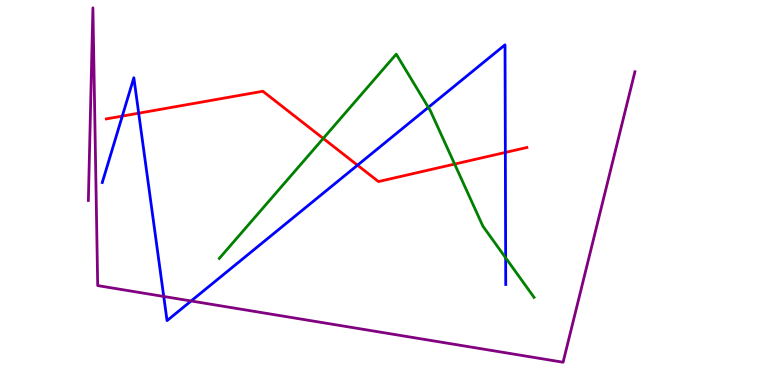[{'lines': ['blue', 'red'], 'intersections': [{'x': 1.58, 'y': 6.98}, {'x': 1.79, 'y': 7.06}, {'x': 4.61, 'y': 5.71}, {'x': 6.52, 'y': 6.04}]}, {'lines': ['green', 'red'], 'intersections': [{'x': 4.17, 'y': 6.4}, {'x': 5.87, 'y': 5.74}]}, {'lines': ['purple', 'red'], 'intersections': []}, {'lines': ['blue', 'green'], 'intersections': [{'x': 5.53, 'y': 7.21}, {'x': 6.52, 'y': 3.3}]}, {'lines': ['blue', 'purple'], 'intersections': [{'x': 2.11, 'y': 2.3}, {'x': 2.47, 'y': 2.18}]}, {'lines': ['green', 'purple'], 'intersections': []}]